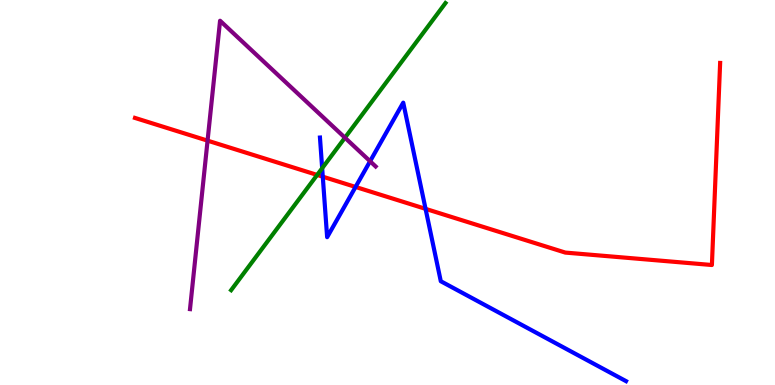[{'lines': ['blue', 'red'], 'intersections': [{'x': 4.16, 'y': 5.41}, {'x': 4.59, 'y': 5.14}, {'x': 5.49, 'y': 4.58}]}, {'lines': ['green', 'red'], 'intersections': [{'x': 4.09, 'y': 5.46}]}, {'lines': ['purple', 'red'], 'intersections': [{'x': 2.68, 'y': 6.35}]}, {'lines': ['blue', 'green'], 'intersections': [{'x': 4.16, 'y': 5.63}]}, {'lines': ['blue', 'purple'], 'intersections': [{'x': 4.78, 'y': 5.81}]}, {'lines': ['green', 'purple'], 'intersections': [{'x': 4.45, 'y': 6.42}]}]